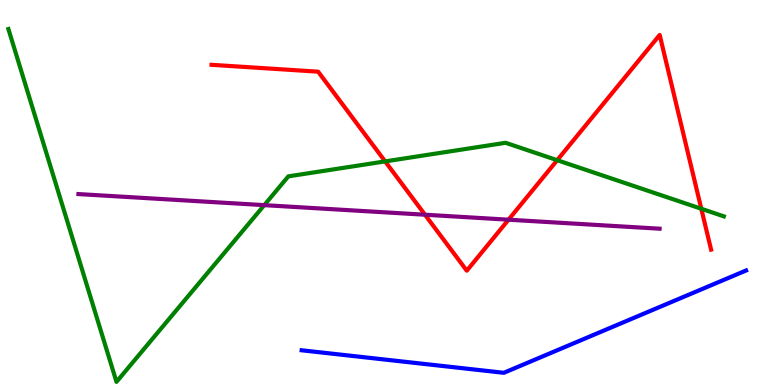[{'lines': ['blue', 'red'], 'intersections': []}, {'lines': ['green', 'red'], 'intersections': [{'x': 4.97, 'y': 5.81}, {'x': 7.19, 'y': 5.84}, {'x': 9.05, 'y': 4.58}]}, {'lines': ['purple', 'red'], 'intersections': [{'x': 5.48, 'y': 4.42}, {'x': 6.56, 'y': 4.29}]}, {'lines': ['blue', 'green'], 'intersections': []}, {'lines': ['blue', 'purple'], 'intersections': []}, {'lines': ['green', 'purple'], 'intersections': [{'x': 3.41, 'y': 4.67}]}]